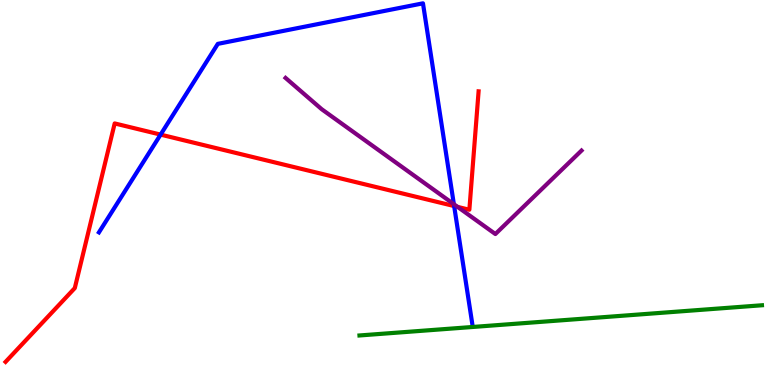[{'lines': ['blue', 'red'], 'intersections': [{'x': 2.07, 'y': 6.5}, {'x': 5.86, 'y': 4.65}]}, {'lines': ['green', 'red'], 'intersections': []}, {'lines': ['purple', 'red'], 'intersections': [{'x': 5.9, 'y': 4.63}]}, {'lines': ['blue', 'green'], 'intersections': []}, {'lines': ['blue', 'purple'], 'intersections': [{'x': 5.86, 'y': 4.7}]}, {'lines': ['green', 'purple'], 'intersections': []}]